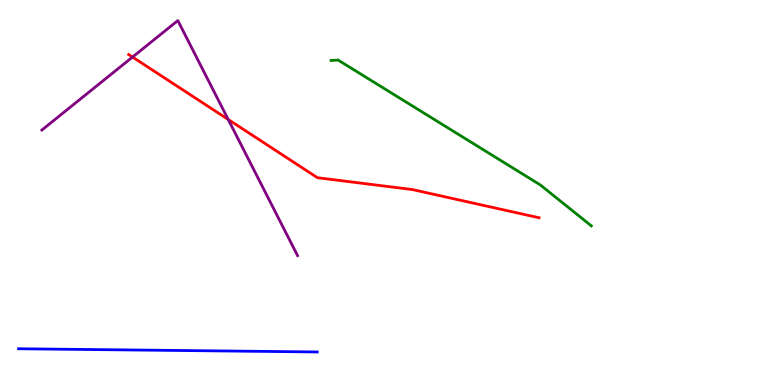[{'lines': ['blue', 'red'], 'intersections': []}, {'lines': ['green', 'red'], 'intersections': []}, {'lines': ['purple', 'red'], 'intersections': [{'x': 1.71, 'y': 8.52}, {'x': 2.94, 'y': 6.9}]}, {'lines': ['blue', 'green'], 'intersections': []}, {'lines': ['blue', 'purple'], 'intersections': []}, {'lines': ['green', 'purple'], 'intersections': []}]